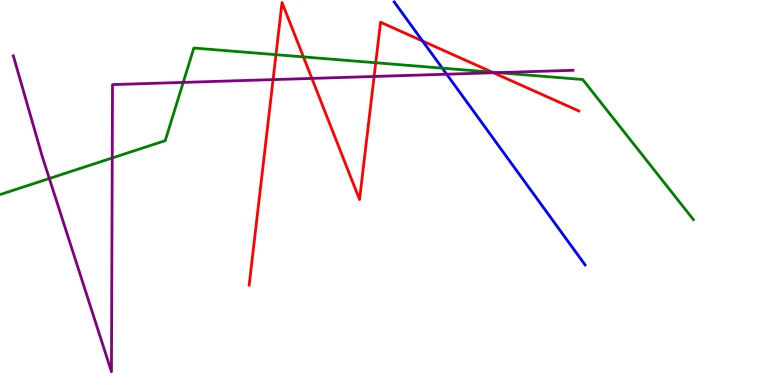[{'lines': ['blue', 'red'], 'intersections': [{'x': 5.45, 'y': 8.93}]}, {'lines': ['green', 'red'], 'intersections': [{'x': 3.56, 'y': 8.58}, {'x': 3.92, 'y': 8.52}, {'x': 4.85, 'y': 8.37}, {'x': 6.35, 'y': 8.13}]}, {'lines': ['purple', 'red'], 'intersections': [{'x': 3.52, 'y': 7.93}, {'x': 4.02, 'y': 7.96}, {'x': 4.83, 'y': 8.01}, {'x': 6.37, 'y': 8.11}]}, {'lines': ['blue', 'green'], 'intersections': [{'x': 5.71, 'y': 8.23}]}, {'lines': ['blue', 'purple'], 'intersections': [{'x': 5.76, 'y': 8.07}]}, {'lines': ['green', 'purple'], 'intersections': [{'x': 0.636, 'y': 5.36}, {'x': 1.45, 'y': 5.9}, {'x': 2.36, 'y': 7.86}, {'x': 6.42, 'y': 8.11}]}]